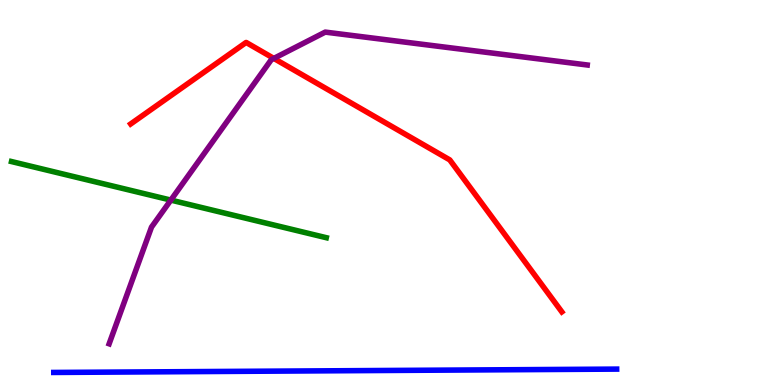[{'lines': ['blue', 'red'], 'intersections': []}, {'lines': ['green', 'red'], 'intersections': []}, {'lines': ['purple', 'red'], 'intersections': [{'x': 3.53, 'y': 8.48}]}, {'lines': ['blue', 'green'], 'intersections': []}, {'lines': ['blue', 'purple'], 'intersections': []}, {'lines': ['green', 'purple'], 'intersections': [{'x': 2.2, 'y': 4.8}]}]